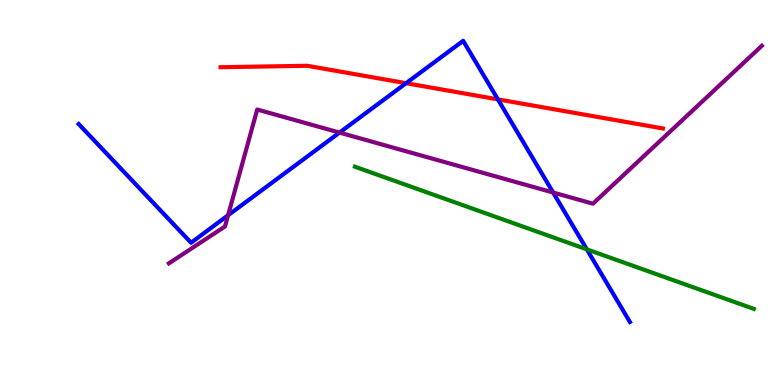[{'lines': ['blue', 'red'], 'intersections': [{'x': 5.24, 'y': 7.84}, {'x': 6.42, 'y': 7.42}]}, {'lines': ['green', 'red'], 'intersections': []}, {'lines': ['purple', 'red'], 'intersections': []}, {'lines': ['blue', 'green'], 'intersections': [{'x': 7.57, 'y': 3.52}]}, {'lines': ['blue', 'purple'], 'intersections': [{'x': 2.94, 'y': 4.41}, {'x': 4.38, 'y': 6.56}, {'x': 7.14, 'y': 5.0}]}, {'lines': ['green', 'purple'], 'intersections': []}]